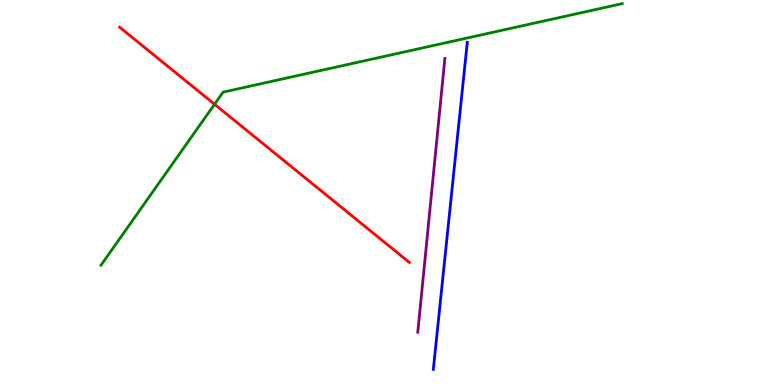[{'lines': ['blue', 'red'], 'intersections': []}, {'lines': ['green', 'red'], 'intersections': [{'x': 2.77, 'y': 7.29}]}, {'lines': ['purple', 'red'], 'intersections': []}, {'lines': ['blue', 'green'], 'intersections': []}, {'lines': ['blue', 'purple'], 'intersections': []}, {'lines': ['green', 'purple'], 'intersections': []}]